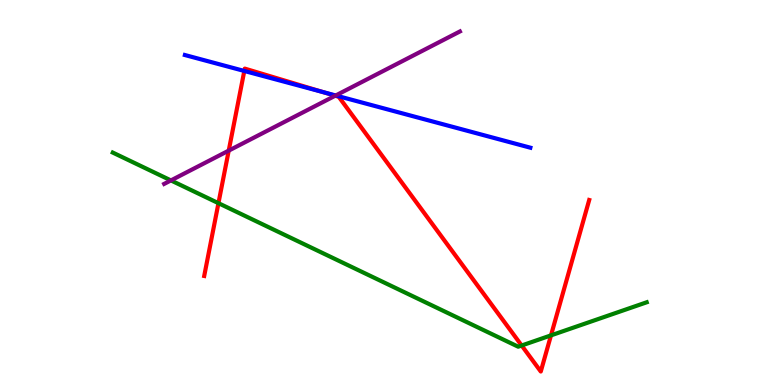[{'lines': ['blue', 'red'], 'intersections': [{'x': 3.15, 'y': 8.16}, {'x': 4.17, 'y': 7.61}]}, {'lines': ['green', 'red'], 'intersections': [{'x': 2.82, 'y': 4.72}, {'x': 6.73, 'y': 1.03}, {'x': 7.11, 'y': 1.29}]}, {'lines': ['purple', 'red'], 'intersections': [{'x': 2.95, 'y': 6.09}, {'x': 4.33, 'y': 7.51}]}, {'lines': ['blue', 'green'], 'intersections': []}, {'lines': ['blue', 'purple'], 'intersections': [{'x': 4.33, 'y': 7.52}]}, {'lines': ['green', 'purple'], 'intersections': [{'x': 2.21, 'y': 5.31}]}]